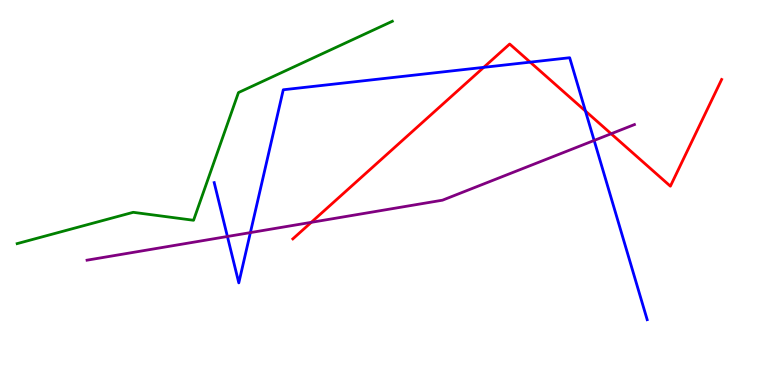[{'lines': ['blue', 'red'], 'intersections': [{'x': 6.24, 'y': 8.25}, {'x': 6.84, 'y': 8.39}, {'x': 7.55, 'y': 7.12}]}, {'lines': ['green', 'red'], 'intersections': []}, {'lines': ['purple', 'red'], 'intersections': [{'x': 4.02, 'y': 4.23}, {'x': 7.89, 'y': 6.53}]}, {'lines': ['blue', 'green'], 'intersections': []}, {'lines': ['blue', 'purple'], 'intersections': [{'x': 2.93, 'y': 3.86}, {'x': 3.23, 'y': 3.96}, {'x': 7.67, 'y': 6.35}]}, {'lines': ['green', 'purple'], 'intersections': []}]